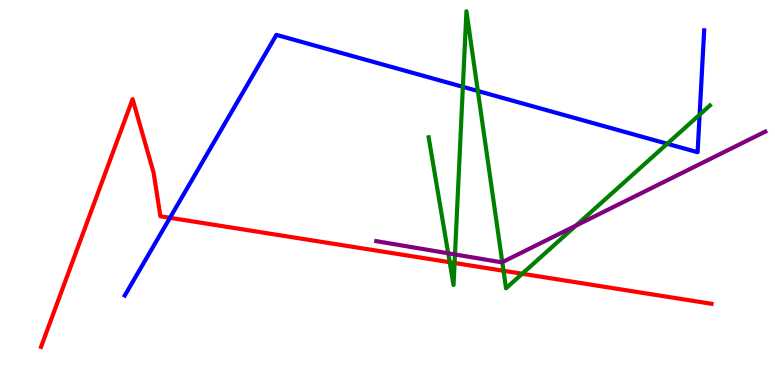[{'lines': ['blue', 'red'], 'intersections': [{'x': 2.19, 'y': 4.34}]}, {'lines': ['green', 'red'], 'intersections': [{'x': 5.8, 'y': 3.19}, {'x': 5.87, 'y': 3.17}, {'x': 6.5, 'y': 2.97}, {'x': 6.74, 'y': 2.89}]}, {'lines': ['purple', 'red'], 'intersections': []}, {'lines': ['blue', 'green'], 'intersections': [{'x': 5.97, 'y': 7.74}, {'x': 6.17, 'y': 7.64}, {'x': 8.61, 'y': 6.27}, {'x': 9.03, 'y': 7.02}]}, {'lines': ['blue', 'purple'], 'intersections': []}, {'lines': ['green', 'purple'], 'intersections': [{'x': 5.78, 'y': 3.42}, {'x': 5.87, 'y': 3.39}, {'x': 6.48, 'y': 3.19}, {'x': 7.43, 'y': 4.14}]}]